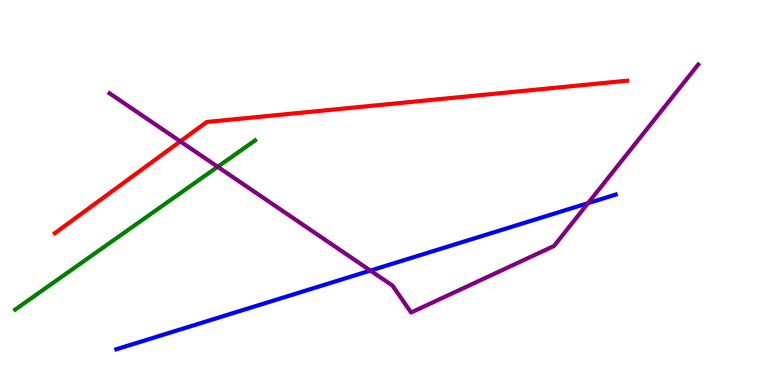[{'lines': ['blue', 'red'], 'intersections': []}, {'lines': ['green', 'red'], 'intersections': []}, {'lines': ['purple', 'red'], 'intersections': [{'x': 2.33, 'y': 6.33}]}, {'lines': ['blue', 'green'], 'intersections': []}, {'lines': ['blue', 'purple'], 'intersections': [{'x': 4.78, 'y': 2.97}, {'x': 7.59, 'y': 4.72}]}, {'lines': ['green', 'purple'], 'intersections': [{'x': 2.81, 'y': 5.67}]}]